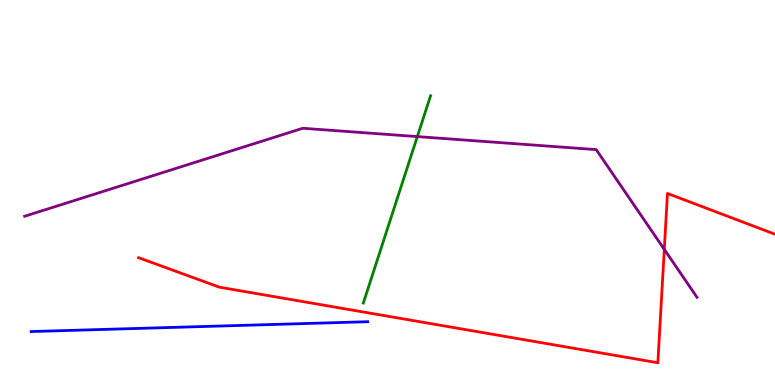[{'lines': ['blue', 'red'], 'intersections': []}, {'lines': ['green', 'red'], 'intersections': []}, {'lines': ['purple', 'red'], 'intersections': [{'x': 8.57, 'y': 3.52}]}, {'lines': ['blue', 'green'], 'intersections': []}, {'lines': ['blue', 'purple'], 'intersections': []}, {'lines': ['green', 'purple'], 'intersections': [{'x': 5.39, 'y': 6.45}]}]